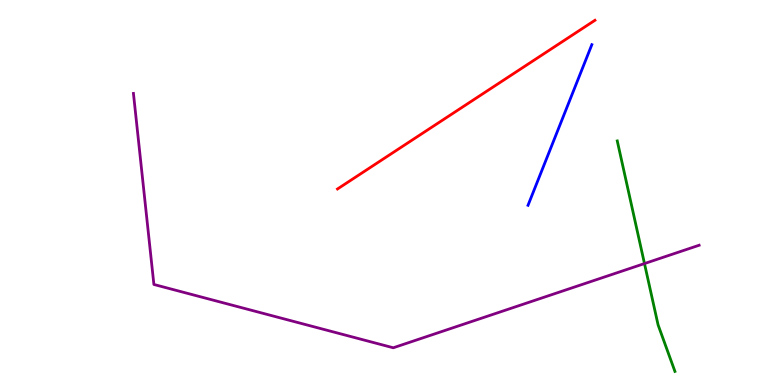[{'lines': ['blue', 'red'], 'intersections': []}, {'lines': ['green', 'red'], 'intersections': []}, {'lines': ['purple', 'red'], 'intersections': []}, {'lines': ['blue', 'green'], 'intersections': []}, {'lines': ['blue', 'purple'], 'intersections': []}, {'lines': ['green', 'purple'], 'intersections': [{'x': 8.32, 'y': 3.15}]}]